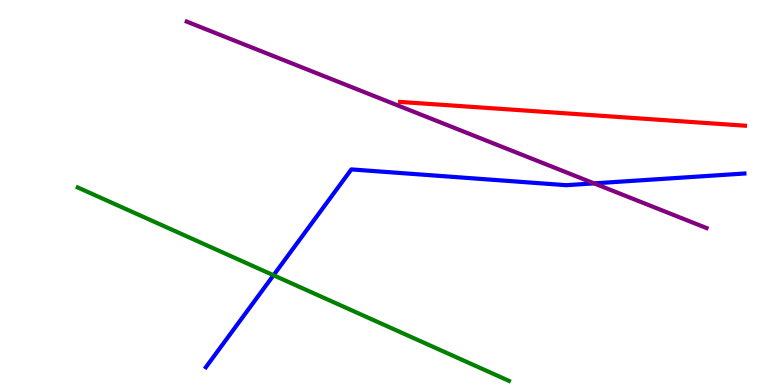[{'lines': ['blue', 'red'], 'intersections': []}, {'lines': ['green', 'red'], 'intersections': []}, {'lines': ['purple', 'red'], 'intersections': []}, {'lines': ['blue', 'green'], 'intersections': [{'x': 3.53, 'y': 2.85}]}, {'lines': ['blue', 'purple'], 'intersections': [{'x': 7.67, 'y': 5.24}]}, {'lines': ['green', 'purple'], 'intersections': []}]